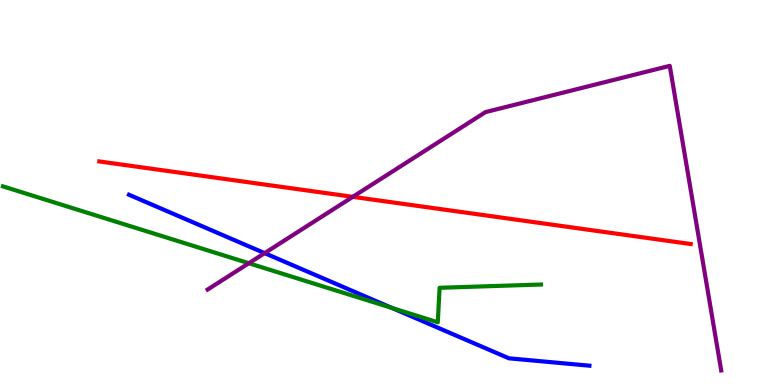[{'lines': ['blue', 'red'], 'intersections': []}, {'lines': ['green', 'red'], 'intersections': []}, {'lines': ['purple', 'red'], 'intersections': [{'x': 4.55, 'y': 4.89}]}, {'lines': ['blue', 'green'], 'intersections': [{'x': 5.06, 'y': 2.0}]}, {'lines': ['blue', 'purple'], 'intersections': [{'x': 3.41, 'y': 3.42}]}, {'lines': ['green', 'purple'], 'intersections': [{'x': 3.21, 'y': 3.16}]}]